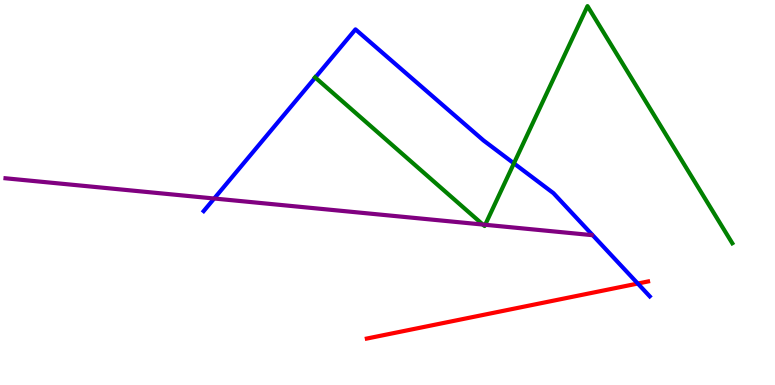[{'lines': ['blue', 'red'], 'intersections': [{'x': 8.23, 'y': 2.64}]}, {'lines': ['green', 'red'], 'intersections': []}, {'lines': ['purple', 'red'], 'intersections': []}, {'lines': ['blue', 'green'], 'intersections': [{'x': 4.07, 'y': 7.99}, {'x': 6.63, 'y': 5.76}]}, {'lines': ['blue', 'purple'], 'intersections': [{'x': 2.76, 'y': 4.84}]}, {'lines': ['green', 'purple'], 'intersections': [{'x': 6.23, 'y': 4.17}, {'x': 6.26, 'y': 4.16}]}]